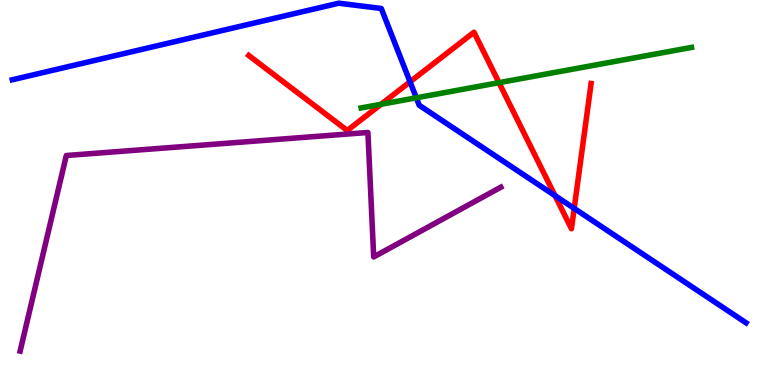[{'lines': ['blue', 'red'], 'intersections': [{'x': 5.29, 'y': 7.87}, {'x': 7.16, 'y': 4.92}, {'x': 7.41, 'y': 4.59}]}, {'lines': ['green', 'red'], 'intersections': [{'x': 4.92, 'y': 7.29}, {'x': 6.44, 'y': 7.85}]}, {'lines': ['purple', 'red'], 'intersections': []}, {'lines': ['blue', 'green'], 'intersections': [{'x': 5.37, 'y': 7.46}]}, {'lines': ['blue', 'purple'], 'intersections': []}, {'lines': ['green', 'purple'], 'intersections': []}]